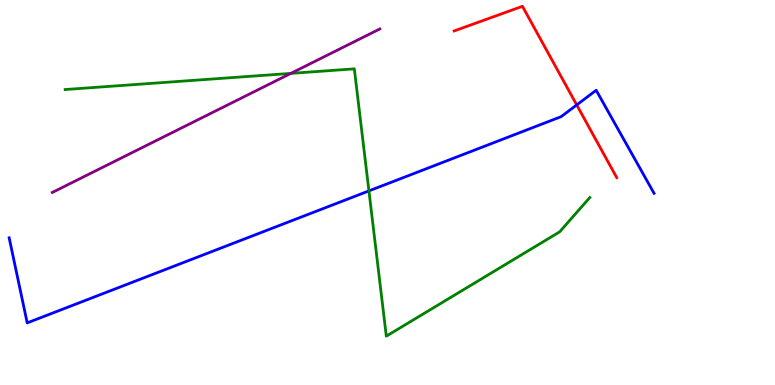[{'lines': ['blue', 'red'], 'intersections': [{'x': 7.44, 'y': 7.27}]}, {'lines': ['green', 'red'], 'intersections': []}, {'lines': ['purple', 'red'], 'intersections': []}, {'lines': ['blue', 'green'], 'intersections': [{'x': 4.76, 'y': 5.04}]}, {'lines': ['blue', 'purple'], 'intersections': []}, {'lines': ['green', 'purple'], 'intersections': [{'x': 3.75, 'y': 8.09}]}]